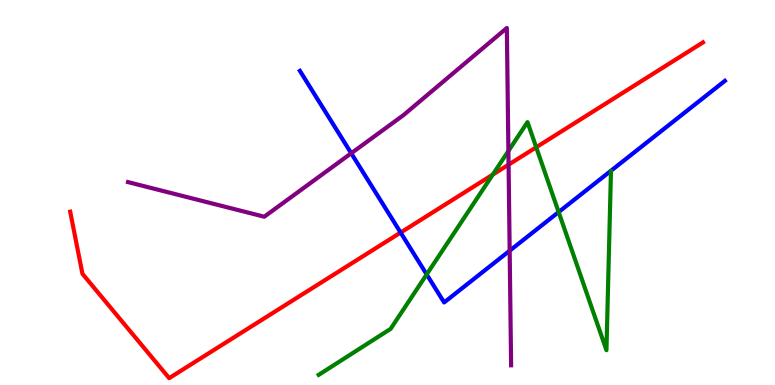[{'lines': ['blue', 'red'], 'intersections': [{'x': 5.17, 'y': 3.96}]}, {'lines': ['green', 'red'], 'intersections': [{'x': 6.36, 'y': 5.46}, {'x': 6.92, 'y': 6.17}]}, {'lines': ['purple', 'red'], 'intersections': [{'x': 6.56, 'y': 5.72}]}, {'lines': ['blue', 'green'], 'intersections': [{'x': 5.51, 'y': 2.87}, {'x': 7.21, 'y': 4.49}]}, {'lines': ['blue', 'purple'], 'intersections': [{'x': 4.53, 'y': 6.02}, {'x': 6.58, 'y': 3.49}]}, {'lines': ['green', 'purple'], 'intersections': [{'x': 6.56, 'y': 6.08}]}]